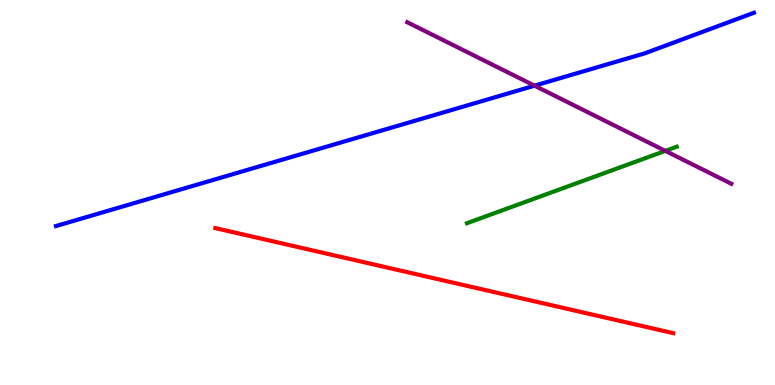[{'lines': ['blue', 'red'], 'intersections': []}, {'lines': ['green', 'red'], 'intersections': []}, {'lines': ['purple', 'red'], 'intersections': []}, {'lines': ['blue', 'green'], 'intersections': []}, {'lines': ['blue', 'purple'], 'intersections': [{'x': 6.9, 'y': 7.77}]}, {'lines': ['green', 'purple'], 'intersections': [{'x': 8.59, 'y': 6.08}]}]